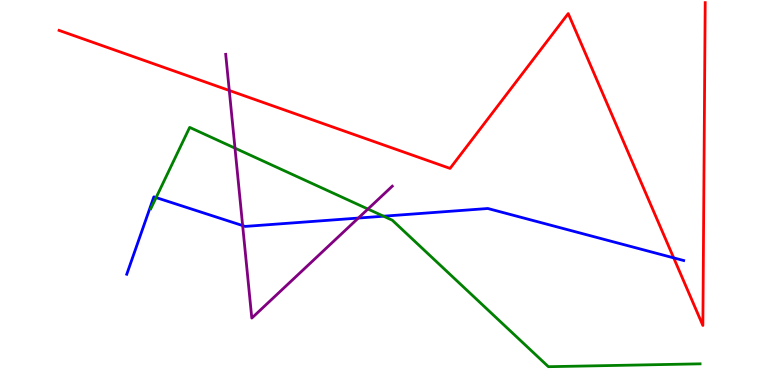[{'lines': ['blue', 'red'], 'intersections': [{'x': 8.69, 'y': 3.3}]}, {'lines': ['green', 'red'], 'intersections': []}, {'lines': ['purple', 'red'], 'intersections': [{'x': 2.96, 'y': 7.65}]}, {'lines': ['blue', 'green'], 'intersections': [{'x': 2.01, 'y': 4.87}, {'x': 4.95, 'y': 4.38}]}, {'lines': ['blue', 'purple'], 'intersections': [{'x': 3.13, 'y': 4.14}, {'x': 4.62, 'y': 4.34}]}, {'lines': ['green', 'purple'], 'intersections': [{'x': 3.03, 'y': 6.15}, {'x': 4.75, 'y': 4.57}]}]